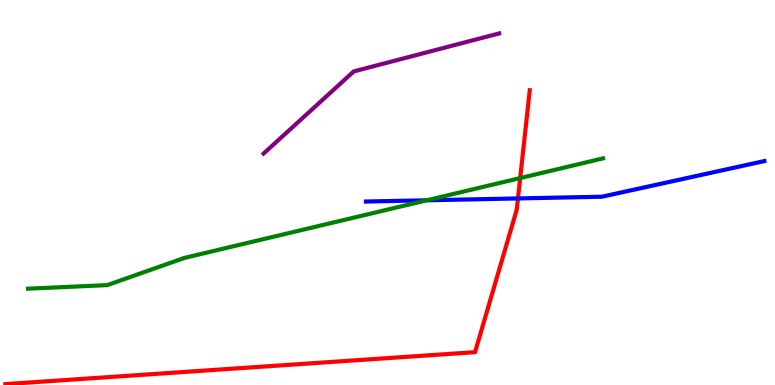[{'lines': ['blue', 'red'], 'intersections': [{'x': 6.68, 'y': 4.85}]}, {'lines': ['green', 'red'], 'intersections': [{'x': 6.71, 'y': 5.37}]}, {'lines': ['purple', 'red'], 'intersections': []}, {'lines': ['blue', 'green'], 'intersections': [{'x': 5.51, 'y': 4.8}]}, {'lines': ['blue', 'purple'], 'intersections': []}, {'lines': ['green', 'purple'], 'intersections': []}]